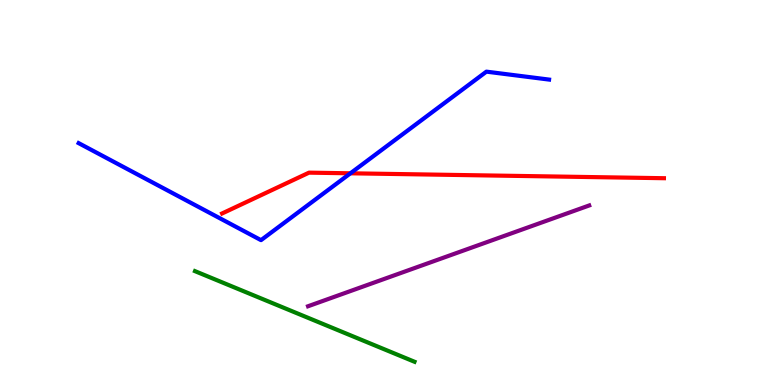[{'lines': ['blue', 'red'], 'intersections': [{'x': 4.52, 'y': 5.5}]}, {'lines': ['green', 'red'], 'intersections': []}, {'lines': ['purple', 'red'], 'intersections': []}, {'lines': ['blue', 'green'], 'intersections': []}, {'lines': ['blue', 'purple'], 'intersections': []}, {'lines': ['green', 'purple'], 'intersections': []}]